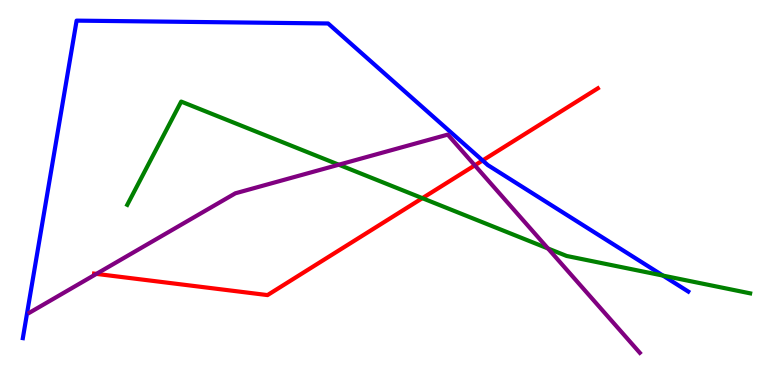[{'lines': ['blue', 'red'], 'intersections': [{'x': 6.23, 'y': 5.83}]}, {'lines': ['green', 'red'], 'intersections': [{'x': 5.45, 'y': 4.85}]}, {'lines': ['purple', 'red'], 'intersections': [{'x': 1.24, 'y': 2.89}, {'x': 6.13, 'y': 5.71}]}, {'lines': ['blue', 'green'], 'intersections': [{'x': 8.55, 'y': 2.84}]}, {'lines': ['blue', 'purple'], 'intersections': []}, {'lines': ['green', 'purple'], 'intersections': [{'x': 4.37, 'y': 5.72}, {'x': 7.07, 'y': 3.55}]}]